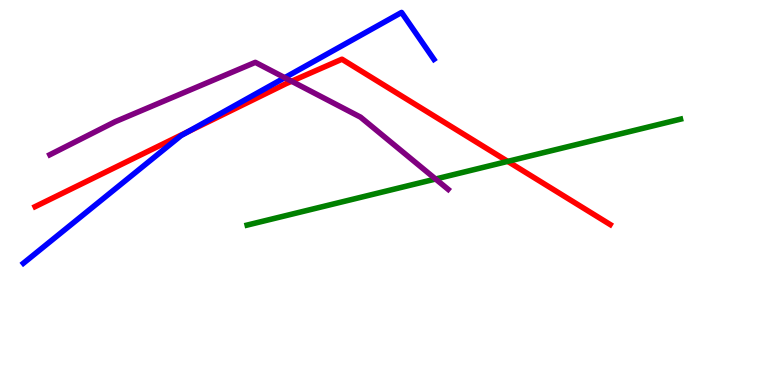[{'lines': ['blue', 'red'], 'intersections': [{'x': 2.42, 'y': 6.58}]}, {'lines': ['green', 'red'], 'intersections': [{'x': 6.55, 'y': 5.81}]}, {'lines': ['purple', 'red'], 'intersections': [{'x': 3.76, 'y': 7.89}]}, {'lines': ['blue', 'green'], 'intersections': []}, {'lines': ['blue', 'purple'], 'intersections': [{'x': 3.67, 'y': 7.98}]}, {'lines': ['green', 'purple'], 'intersections': [{'x': 5.62, 'y': 5.35}]}]